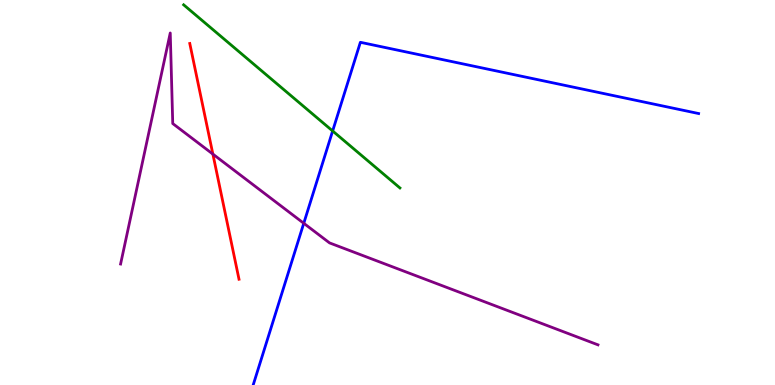[{'lines': ['blue', 'red'], 'intersections': []}, {'lines': ['green', 'red'], 'intersections': []}, {'lines': ['purple', 'red'], 'intersections': [{'x': 2.75, 'y': 6.0}]}, {'lines': ['blue', 'green'], 'intersections': [{'x': 4.29, 'y': 6.6}]}, {'lines': ['blue', 'purple'], 'intersections': [{'x': 3.92, 'y': 4.2}]}, {'lines': ['green', 'purple'], 'intersections': []}]